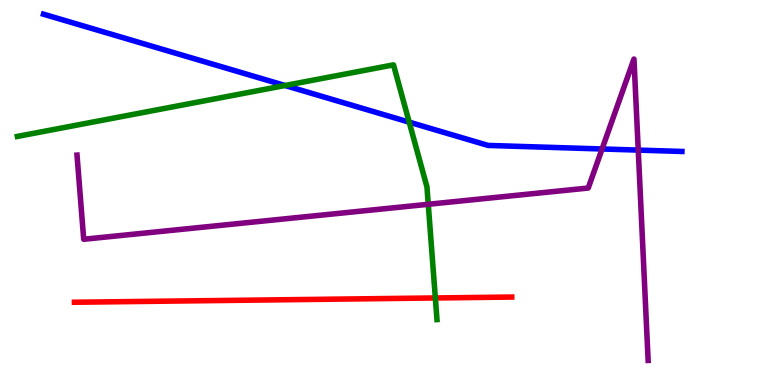[{'lines': ['blue', 'red'], 'intersections': []}, {'lines': ['green', 'red'], 'intersections': [{'x': 5.62, 'y': 2.26}]}, {'lines': ['purple', 'red'], 'intersections': []}, {'lines': ['blue', 'green'], 'intersections': [{'x': 3.68, 'y': 7.78}, {'x': 5.28, 'y': 6.83}]}, {'lines': ['blue', 'purple'], 'intersections': [{'x': 7.77, 'y': 6.13}, {'x': 8.24, 'y': 6.1}]}, {'lines': ['green', 'purple'], 'intersections': [{'x': 5.53, 'y': 4.69}]}]